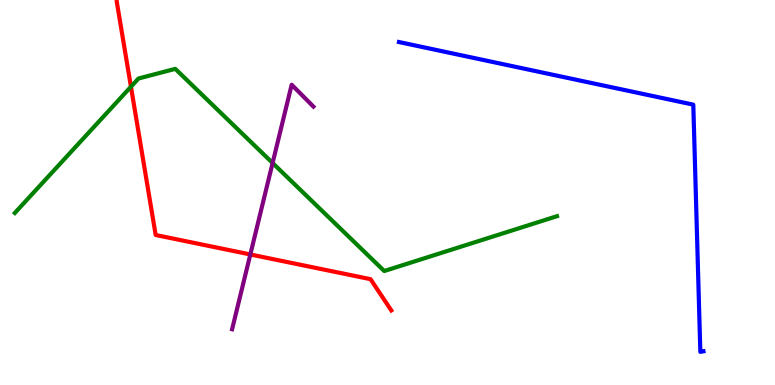[{'lines': ['blue', 'red'], 'intersections': []}, {'lines': ['green', 'red'], 'intersections': [{'x': 1.69, 'y': 7.75}]}, {'lines': ['purple', 'red'], 'intersections': [{'x': 3.23, 'y': 3.39}]}, {'lines': ['blue', 'green'], 'intersections': []}, {'lines': ['blue', 'purple'], 'intersections': []}, {'lines': ['green', 'purple'], 'intersections': [{'x': 3.52, 'y': 5.77}]}]